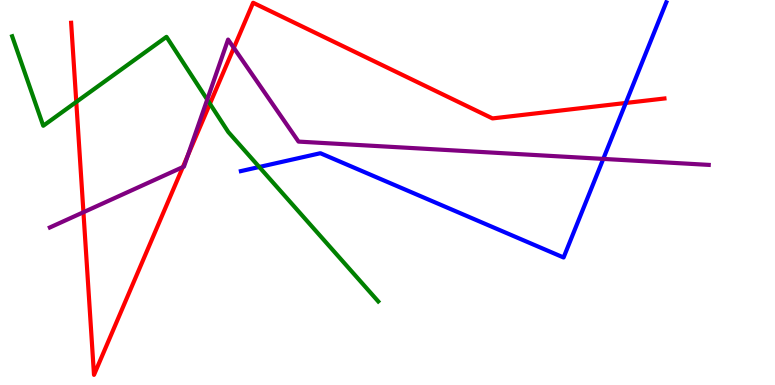[{'lines': ['blue', 'red'], 'intersections': [{'x': 8.07, 'y': 7.33}]}, {'lines': ['green', 'red'], 'intersections': [{'x': 0.984, 'y': 7.35}, {'x': 2.71, 'y': 7.31}]}, {'lines': ['purple', 'red'], 'intersections': [{'x': 1.08, 'y': 4.49}, {'x': 2.36, 'y': 5.66}, {'x': 2.42, 'y': 5.96}, {'x': 3.02, 'y': 8.76}]}, {'lines': ['blue', 'green'], 'intersections': [{'x': 3.35, 'y': 5.66}]}, {'lines': ['blue', 'purple'], 'intersections': [{'x': 7.78, 'y': 5.87}]}, {'lines': ['green', 'purple'], 'intersections': [{'x': 2.67, 'y': 7.41}]}]